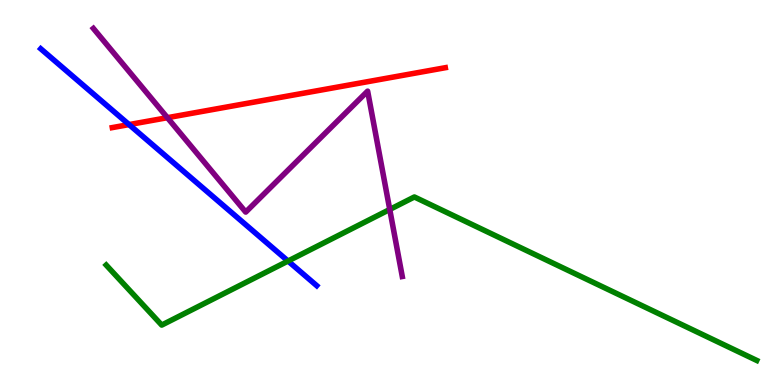[{'lines': ['blue', 'red'], 'intersections': [{'x': 1.67, 'y': 6.76}]}, {'lines': ['green', 'red'], 'intersections': []}, {'lines': ['purple', 'red'], 'intersections': [{'x': 2.16, 'y': 6.94}]}, {'lines': ['blue', 'green'], 'intersections': [{'x': 3.72, 'y': 3.22}]}, {'lines': ['blue', 'purple'], 'intersections': []}, {'lines': ['green', 'purple'], 'intersections': [{'x': 5.03, 'y': 4.56}]}]